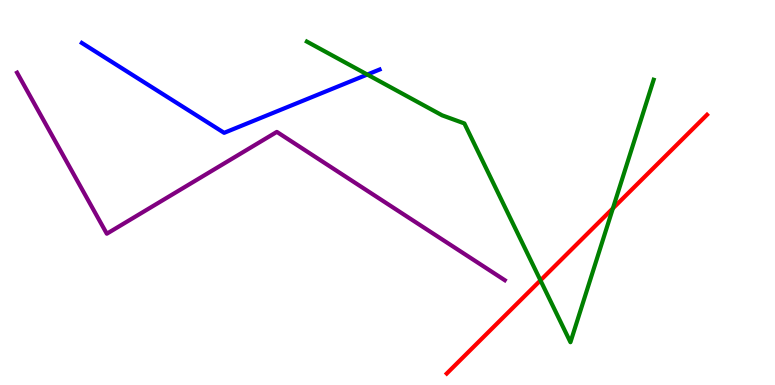[{'lines': ['blue', 'red'], 'intersections': []}, {'lines': ['green', 'red'], 'intersections': [{'x': 6.97, 'y': 2.72}, {'x': 7.91, 'y': 4.59}]}, {'lines': ['purple', 'red'], 'intersections': []}, {'lines': ['blue', 'green'], 'intersections': [{'x': 4.74, 'y': 8.06}]}, {'lines': ['blue', 'purple'], 'intersections': []}, {'lines': ['green', 'purple'], 'intersections': []}]